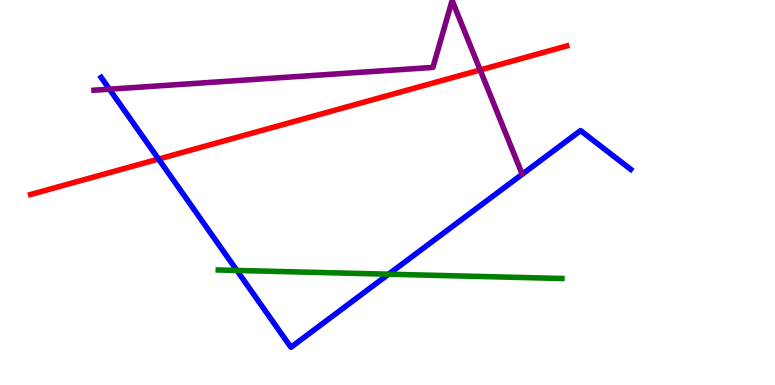[{'lines': ['blue', 'red'], 'intersections': [{'x': 2.05, 'y': 5.87}]}, {'lines': ['green', 'red'], 'intersections': []}, {'lines': ['purple', 'red'], 'intersections': [{'x': 6.2, 'y': 8.18}]}, {'lines': ['blue', 'green'], 'intersections': [{'x': 3.06, 'y': 2.98}, {'x': 5.01, 'y': 2.88}]}, {'lines': ['blue', 'purple'], 'intersections': [{'x': 1.41, 'y': 7.68}]}, {'lines': ['green', 'purple'], 'intersections': []}]